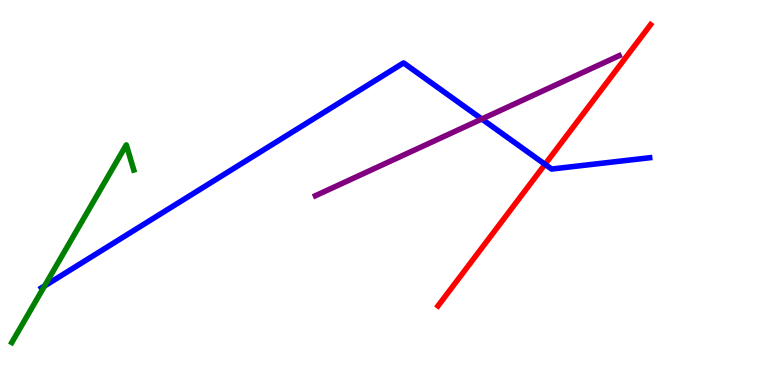[{'lines': ['blue', 'red'], 'intersections': [{'x': 7.03, 'y': 5.73}]}, {'lines': ['green', 'red'], 'intersections': []}, {'lines': ['purple', 'red'], 'intersections': []}, {'lines': ['blue', 'green'], 'intersections': [{'x': 0.575, 'y': 2.57}]}, {'lines': ['blue', 'purple'], 'intersections': [{'x': 6.22, 'y': 6.91}]}, {'lines': ['green', 'purple'], 'intersections': []}]